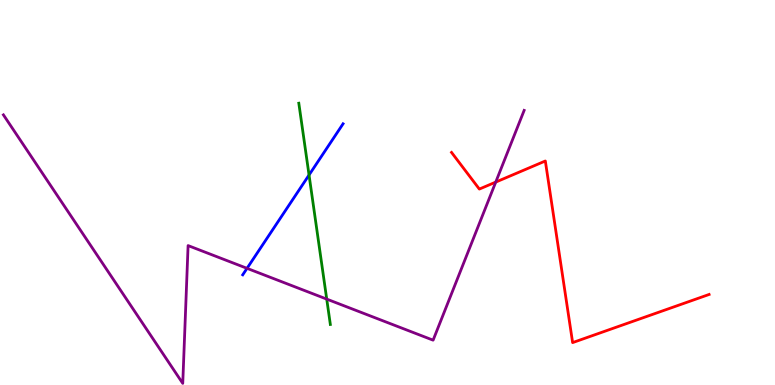[{'lines': ['blue', 'red'], 'intersections': []}, {'lines': ['green', 'red'], 'intersections': []}, {'lines': ['purple', 'red'], 'intersections': [{'x': 6.4, 'y': 5.27}]}, {'lines': ['blue', 'green'], 'intersections': [{'x': 3.99, 'y': 5.45}]}, {'lines': ['blue', 'purple'], 'intersections': [{'x': 3.19, 'y': 3.03}]}, {'lines': ['green', 'purple'], 'intersections': [{'x': 4.22, 'y': 2.23}]}]